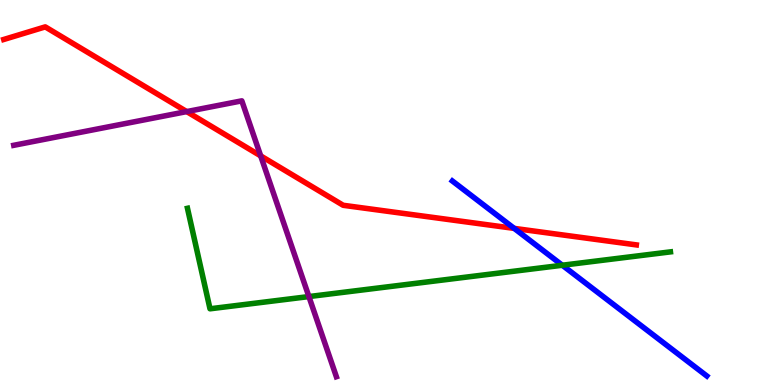[{'lines': ['blue', 'red'], 'intersections': [{'x': 6.64, 'y': 4.07}]}, {'lines': ['green', 'red'], 'intersections': []}, {'lines': ['purple', 'red'], 'intersections': [{'x': 2.41, 'y': 7.1}, {'x': 3.36, 'y': 5.95}]}, {'lines': ['blue', 'green'], 'intersections': [{'x': 7.26, 'y': 3.11}]}, {'lines': ['blue', 'purple'], 'intersections': []}, {'lines': ['green', 'purple'], 'intersections': [{'x': 3.99, 'y': 2.3}]}]